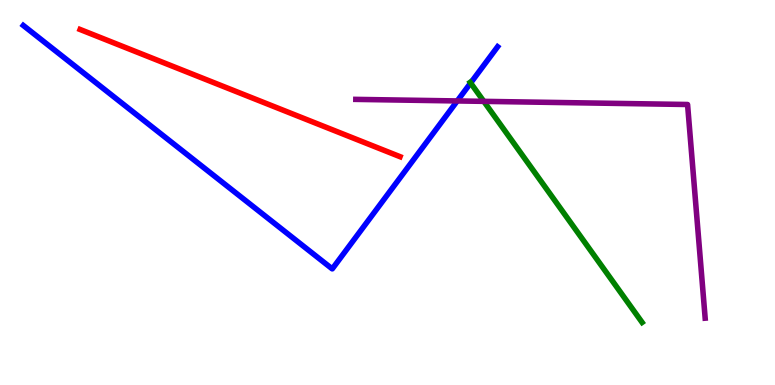[{'lines': ['blue', 'red'], 'intersections': []}, {'lines': ['green', 'red'], 'intersections': []}, {'lines': ['purple', 'red'], 'intersections': []}, {'lines': ['blue', 'green'], 'intersections': [{'x': 6.07, 'y': 7.84}]}, {'lines': ['blue', 'purple'], 'intersections': [{'x': 5.9, 'y': 7.38}]}, {'lines': ['green', 'purple'], 'intersections': [{'x': 6.24, 'y': 7.37}]}]